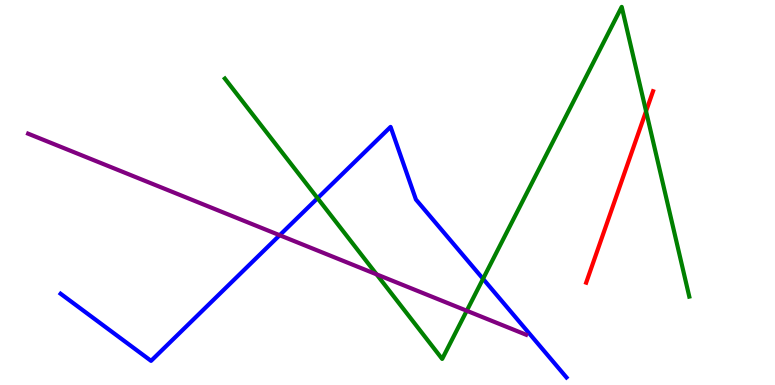[{'lines': ['blue', 'red'], 'intersections': []}, {'lines': ['green', 'red'], 'intersections': [{'x': 8.34, 'y': 7.11}]}, {'lines': ['purple', 'red'], 'intersections': []}, {'lines': ['blue', 'green'], 'intersections': [{'x': 4.1, 'y': 4.85}, {'x': 6.23, 'y': 2.76}]}, {'lines': ['blue', 'purple'], 'intersections': [{'x': 3.61, 'y': 3.89}]}, {'lines': ['green', 'purple'], 'intersections': [{'x': 4.86, 'y': 2.87}, {'x': 6.02, 'y': 1.93}]}]